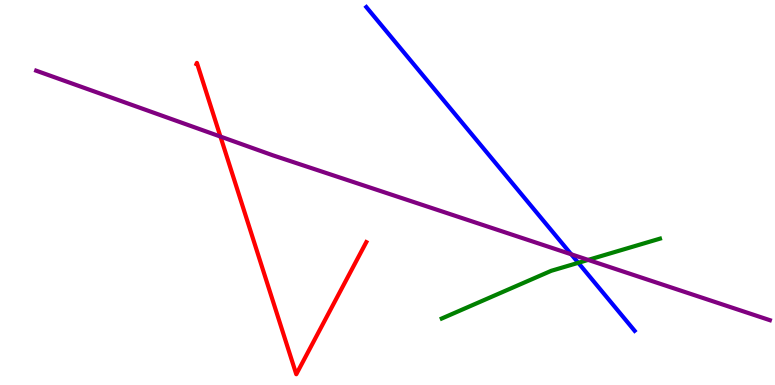[{'lines': ['blue', 'red'], 'intersections': []}, {'lines': ['green', 'red'], 'intersections': []}, {'lines': ['purple', 'red'], 'intersections': [{'x': 2.84, 'y': 6.45}]}, {'lines': ['blue', 'green'], 'intersections': [{'x': 7.46, 'y': 3.17}]}, {'lines': ['blue', 'purple'], 'intersections': [{'x': 7.37, 'y': 3.4}]}, {'lines': ['green', 'purple'], 'intersections': [{'x': 7.59, 'y': 3.25}]}]